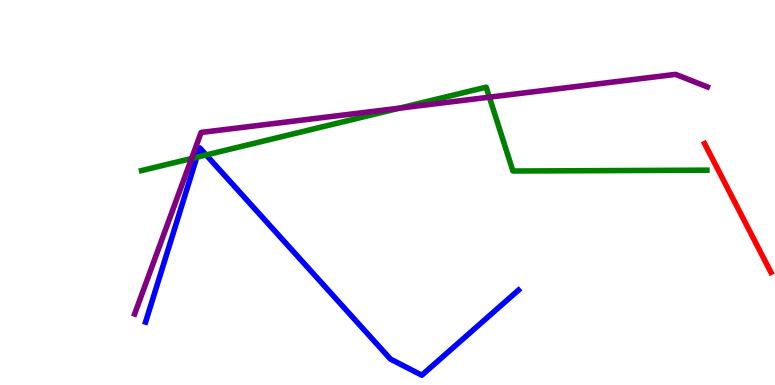[{'lines': ['blue', 'red'], 'intersections': []}, {'lines': ['green', 'red'], 'intersections': []}, {'lines': ['purple', 'red'], 'intersections': []}, {'lines': ['blue', 'green'], 'intersections': [{'x': 2.54, 'y': 5.92}, {'x': 2.66, 'y': 5.98}]}, {'lines': ['blue', 'purple'], 'intersections': []}, {'lines': ['green', 'purple'], 'intersections': [{'x': 2.47, 'y': 5.88}, {'x': 5.15, 'y': 7.19}, {'x': 6.31, 'y': 7.48}]}]